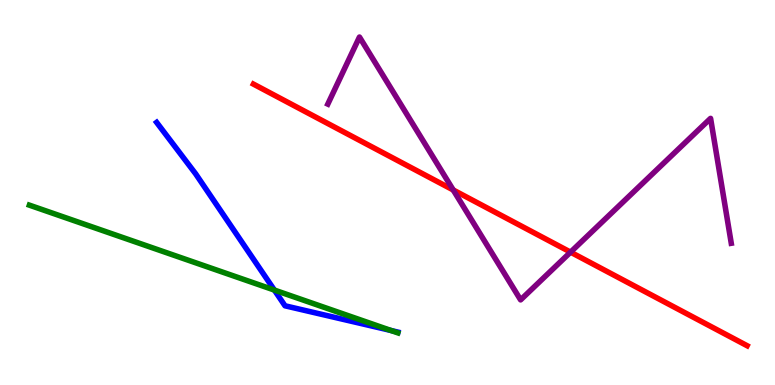[{'lines': ['blue', 'red'], 'intersections': []}, {'lines': ['green', 'red'], 'intersections': []}, {'lines': ['purple', 'red'], 'intersections': [{'x': 5.85, 'y': 5.07}, {'x': 7.36, 'y': 3.45}]}, {'lines': ['blue', 'green'], 'intersections': [{'x': 3.54, 'y': 2.47}, {'x': 5.05, 'y': 1.41}]}, {'lines': ['blue', 'purple'], 'intersections': []}, {'lines': ['green', 'purple'], 'intersections': []}]